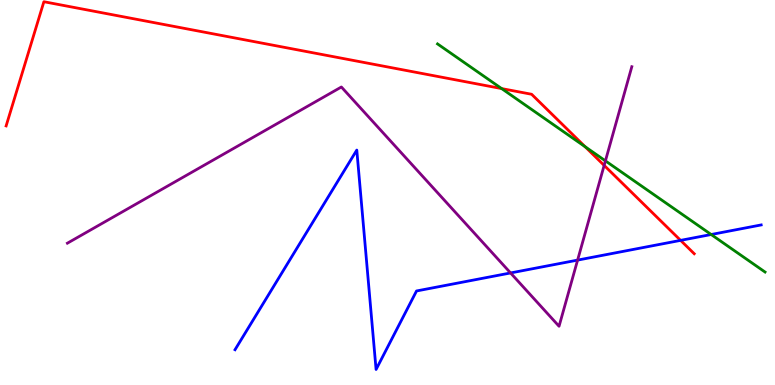[{'lines': ['blue', 'red'], 'intersections': [{'x': 8.78, 'y': 3.76}]}, {'lines': ['green', 'red'], 'intersections': [{'x': 6.47, 'y': 7.7}, {'x': 7.55, 'y': 6.19}]}, {'lines': ['purple', 'red'], 'intersections': [{'x': 7.8, 'y': 5.7}]}, {'lines': ['blue', 'green'], 'intersections': [{'x': 9.18, 'y': 3.91}]}, {'lines': ['blue', 'purple'], 'intersections': [{'x': 6.59, 'y': 2.91}, {'x': 7.45, 'y': 3.24}]}, {'lines': ['green', 'purple'], 'intersections': [{'x': 7.81, 'y': 5.82}]}]